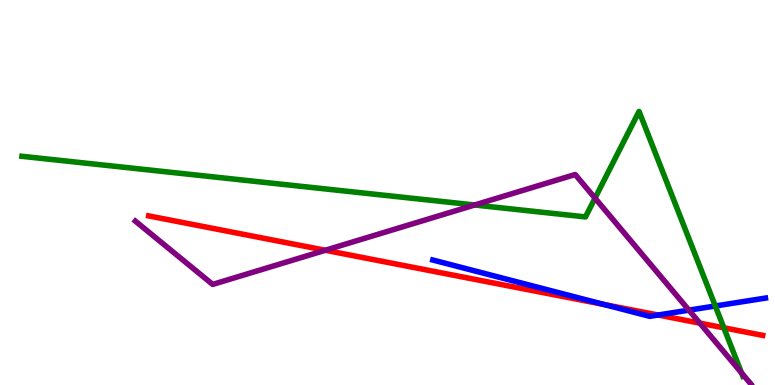[{'lines': ['blue', 'red'], 'intersections': [{'x': 7.8, 'y': 2.09}, {'x': 8.49, 'y': 1.82}]}, {'lines': ['green', 'red'], 'intersections': [{'x': 9.34, 'y': 1.49}]}, {'lines': ['purple', 'red'], 'intersections': [{'x': 4.2, 'y': 3.5}, {'x': 9.03, 'y': 1.61}]}, {'lines': ['blue', 'green'], 'intersections': [{'x': 9.23, 'y': 2.05}]}, {'lines': ['blue', 'purple'], 'intersections': [{'x': 8.89, 'y': 1.94}]}, {'lines': ['green', 'purple'], 'intersections': [{'x': 6.12, 'y': 4.68}, {'x': 7.68, 'y': 4.85}, {'x': 9.57, 'y': 0.316}]}]